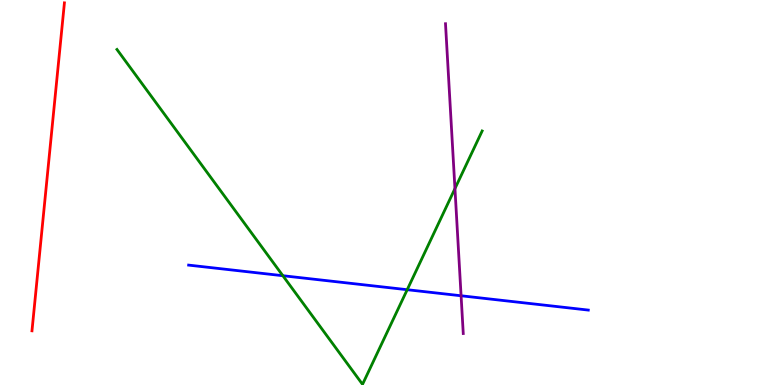[{'lines': ['blue', 'red'], 'intersections': []}, {'lines': ['green', 'red'], 'intersections': []}, {'lines': ['purple', 'red'], 'intersections': []}, {'lines': ['blue', 'green'], 'intersections': [{'x': 3.65, 'y': 2.84}, {'x': 5.25, 'y': 2.48}]}, {'lines': ['blue', 'purple'], 'intersections': [{'x': 5.95, 'y': 2.32}]}, {'lines': ['green', 'purple'], 'intersections': [{'x': 5.87, 'y': 5.1}]}]